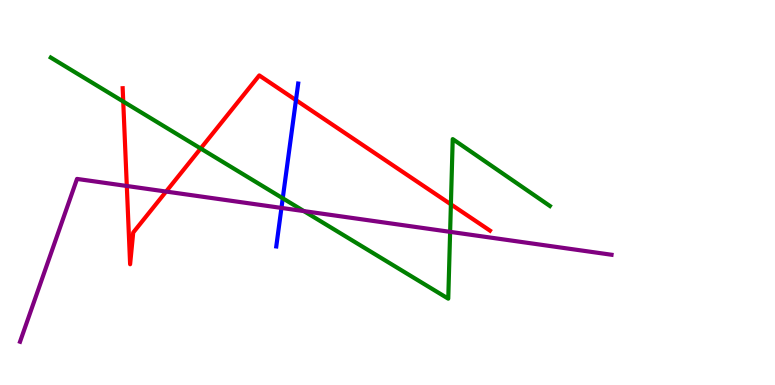[{'lines': ['blue', 'red'], 'intersections': [{'x': 3.82, 'y': 7.4}]}, {'lines': ['green', 'red'], 'intersections': [{'x': 1.59, 'y': 7.36}, {'x': 2.59, 'y': 6.14}, {'x': 5.82, 'y': 4.69}]}, {'lines': ['purple', 'red'], 'intersections': [{'x': 1.64, 'y': 5.17}, {'x': 2.14, 'y': 5.02}]}, {'lines': ['blue', 'green'], 'intersections': [{'x': 3.65, 'y': 4.85}]}, {'lines': ['blue', 'purple'], 'intersections': [{'x': 3.63, 'y': 4.6}]}, {'lines': ['green', 'purple'], 'intersections': [{'x': 3.92, 'y': 4.52}, {'x': 5.81, 'y': 3.98}]}]